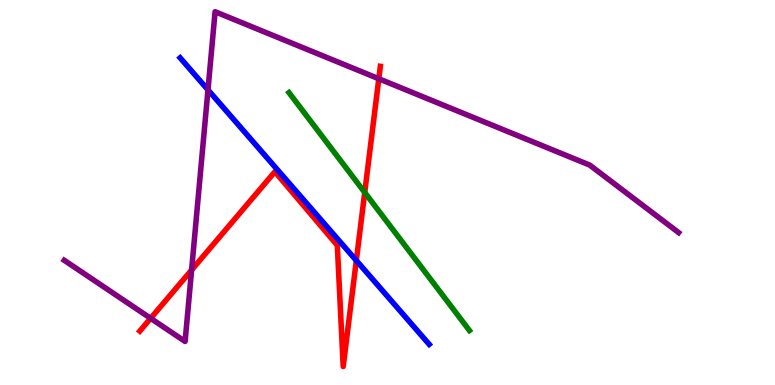[{'lines': ['blue', 'red'], 'intersections': [{'x': 4.6, 'y': 3.23}]}, {'lines': ['green', 'red'], 'intersections': [{'x': 4.71, 'y': 5.0}]}, {'lines': ['purple', 'red'], 'intersections': [{'x': 1.94, 'y': 1.73}, {'x': 2.47, 'y': 2.99}, {'x': 4.89, 'y': 7.95}]}, {'lines': ['blue', 'green'], 'intersections': []}, {'lines': ['blue', 'purple'], 'intersections': [{'x': 2.68, 'y': 7.67}]}, {'lines': ['green', 'purple'], 'intersections': []}]